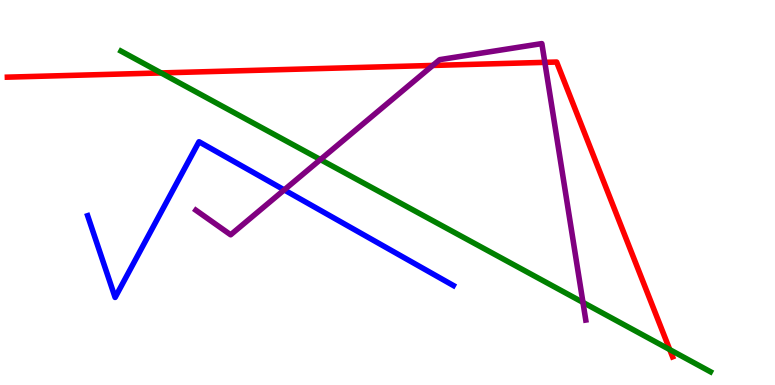[{'lines': ['blue', 'red'], 'intersections': []}, {'lines': ['green', 'red'], 'intersections': [{'x': 2.08, 'y': 8.11}, {'x': 8.64, 'y': 0.919}]}, {'lines': ['purple', 'red'], 'intersections': [{'x': 5.58, 'y': 8.3}, {'x': 7.03, 'y': 8.38}]}, {'lines': ['blue', 'green'], 'intersections': []}, {'lines': ['blue', 'purple'], 'intersections': [{'x': 3.67, 'y': 5.07}]}, {'lines': ['green', 'purple'], 'intersections': [{'x': 4.13, 'y': 5.85}, {'x': 7.52, 'y': 2.15}]}]